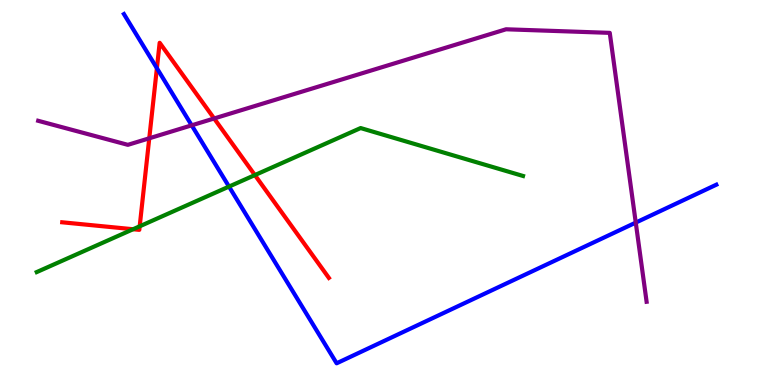[{'lines': ['blue', 'red'], 'intersections': [{'x': 2.02, 'y': 8.23}]}, {'lines': ['green', 'red'], 'intersections': [{'x': 1.72, 'y': 4.05}, {'x': 1.8, 'y': 4.12}, {'x': 3.29, 'y': 5.45}]}, {'lines': ['purple', 'red'], 'intersections': [{'x': 1.93, 'y': 6.41}, {'x': 2.76, 'y': 6.92}]}, {'lines': ['blue', 'green'], 'intersections': [{'x': 2.95, 'y': 5.15}]}, {'lines': ['blue', 'purple'], 'intersections': [{'x': 2.47, 'y': 6.74}, {'x': 8.2, 'y': 4.22}]}, {'lines': ['green', 'purple'], 'intersections': []}]